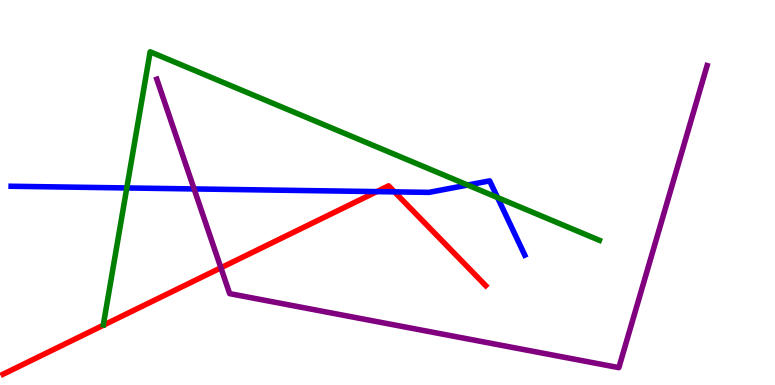[{'lines': ['blue', 'red'], 'intersections': [{'x': 4.86, 'y': 5.02}, {'x': 5.09, 'y': 5.02}]}, {'lines': ['green', 'red'], 'intersections': []}, {'lines': ['purple', 'red'], 'intersections': [{'x': 2.85, 'y': 3.04}]}, {'lines': ['blue', 'green'], 'intersections': [{'x': 1.64, 'y': 5.12}, {'x': 6.03, 'y': 5.19}, {'x': 6.42, 'y': 4.87}]}, {'lines': ['blue', 'purple'], 'intersections': [{'x': 2.5, 'y': 5.09}]}, {'lines': ['green', 'purple'], 'intersections': []}]